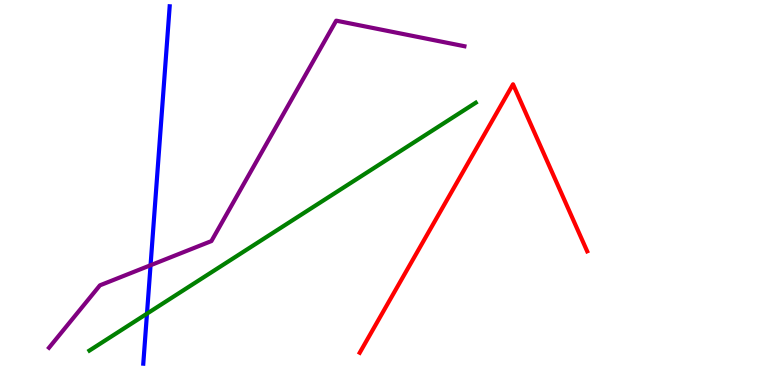[{'lines': ['blue', 'red'], 'intersections': []}, {'lines': ['green', 'red'], 'intersections': []}, {'lines': ['purple', 'red'], 'intersections': []}, {'lines': ['blue', 'green'], 'intersections': [{'x': 1.9, 'y': 1.85}]}, {'lines': ['blue', 'purple'], 'intersections': [{'x': 1.94, 'y': 3.11}]}, {'lines': ['green', 'purple'], 'intersections': []}]